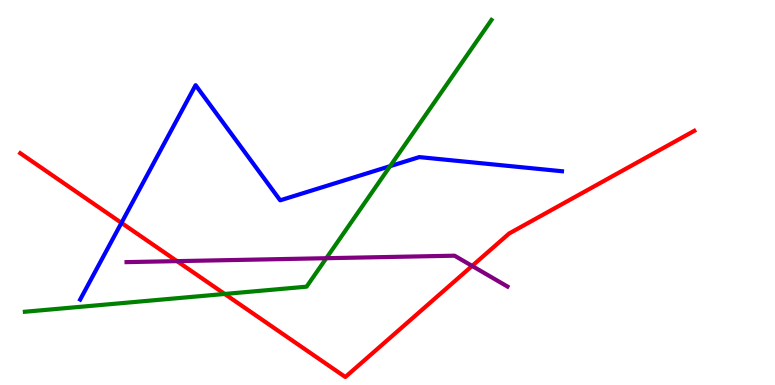[{'lines': ['blue', 'red'], 'intersections': [{'x': 1.57, 'y': 4.21}]}, {'lines': ['green', 'red'], 'intersections': [{'x': 2.9, 'y': 2.36}]}, {'lines': ['purple', 'red'], 'intersections': [{'x': 2.28, 'y': 3.22}, {'x': 6.09, 'y': 3.09}]}, {'lines': ['blue', 'green'], 'intersections': [{'x': 5.03, 'y': 5.68}]}, {'lines': ['blue', 'purple'], 'intersections': []}, {'lines': ['green', 'purple'], 'intersections': [{'x': 4.21, 'y': 3.29}]}]